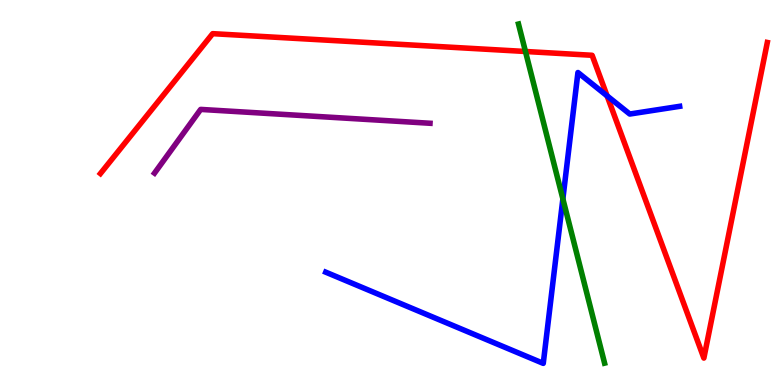[{'lines': ['blue', 'red'], 'intersections': [{'x': 7.83, 'y': 7.51}]}, {'lines': ['green', 'red'], 'intersections': [{'x': 6.78, 'y': 8.66}]}, {'lines': ['purple', 'red'], 'intersections': []}, {'lines': ['blue', 'green'], 'intersections': [{'x': 7.26, 'y': 4.83}]}, {'lines': ['blue', 'purple'], 'intersections': []}, {'lines': ['green', 'purple'], 'intersections': []}]